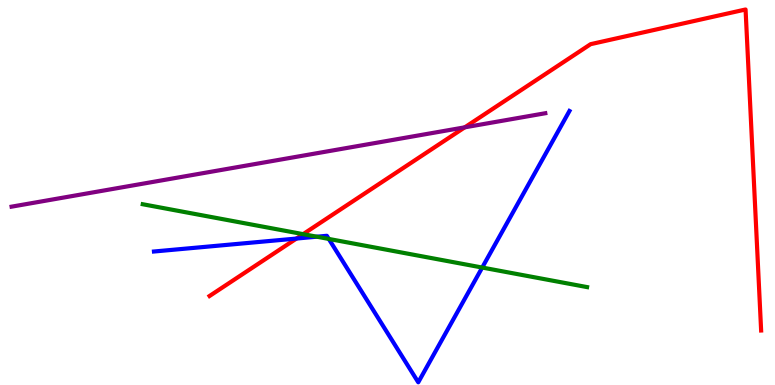[{'lines': ['blue', 'red'], 'intersections': [{'x': 3.83, 'y': 3.8}]}, {'lines': ['green', 'red'], 'intersections': [{'x': 3.91, 'y': 3.92}]}, {'lines': ['purple', 'red'], 'intersections': [{'x': 6.0, 'y': 6.69}]}, {'lines': ['blue', 'green'], 'intersections': [{'x': 4.09, 'y': 3.85}, {'x': 4.24, 'y': 3.79}, {'x': 6.22, 'y': 3.05}]}, {'lines': ['blue', 'purple'], 'intersections': []}, {'lines': ['green', 'purple'], 'intersections': []}]